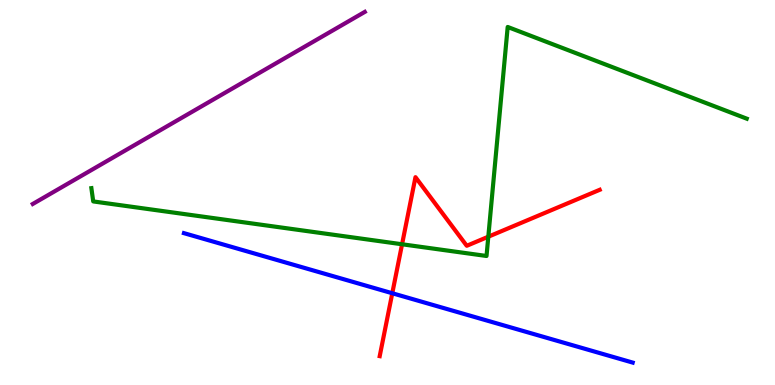[{'lines': ['blue', 'red'], 'intersections': [{'x': 5.06, 'y': 2.38}]}, {'lines': ['green', 'red'], 'intersections': [{'x': 5.19, 'y': 3.66}, {'x': 6.3, 'y': 3.85}]}, {'lines': ['purple', 'red'], 'intersections': []}, {'lines': ['blue', 'green'], 'intersections': []}, {'lines': ['blue', 'purple'], 'intersections': []}, {'lines': ['green', 'purple'], 'intersections': []}]